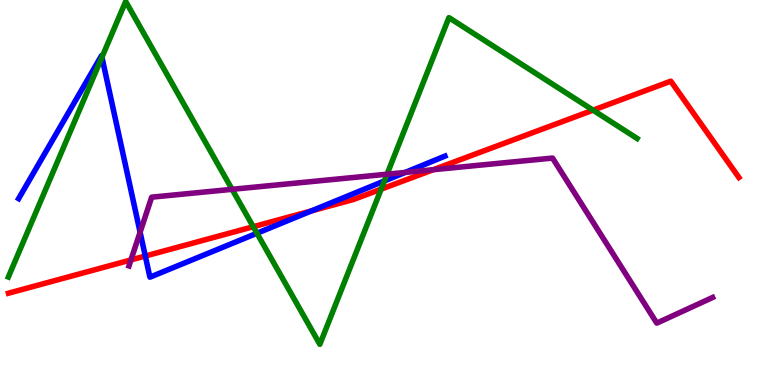[{'lines': ['blue', 'red'], 'intersections': [{'x': 1.87, 'y': 3.35}, {'x': 4.02, 'y': 4.52}]}, {'lines': ['green', 'red'], 'intersections': [{'x': 3.27, 'y': 4.11}, {'x': 4.92, 'y': 5.09}, {'x': 7.65, 'y': 7.14}]}, {'lines': ['purple', 'red'], 'intersections': [{'x': 1.69, 'y': 3.25}, {'x': 5.59, 'y': 5.59}]}, {'lines': ['blue', 'green'], 'intersections': [{'x': 1.32, 'y': 8.51}, {'x': 3.32, 'y': 3.94}, {'x': 4.96, 'y': 5.3}]}, {'lines': ['blue', 'purple'], 'intersections': [{'x': 1.81, 'y': 3.97}, {'x': 5.23, 'y': 5.52}]}, {'lines': ['green', 'purple'], 'intersections': [{'x': 2.99, 'y': 5.08}, {'x': 4.99, 'y': 5.48}]}]